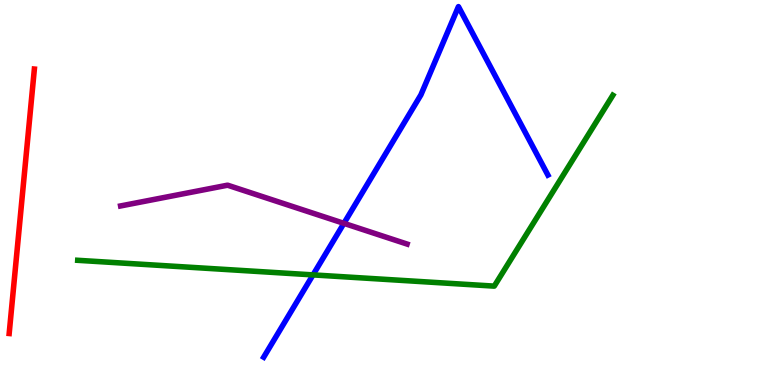[{'lines': ['blue', 'red'], 'intersections': []}, {'lines': ['green', 'red'], 'intersections': []}, {'lines': ['purple', 'red'], 'intersections': []}, {'lines': ['blue', 'green'], 'intersections': [{'x': 4.04, 'y': 2.86}]}, {'lines': ['blue', 'purple'], 'intersections': [{'x': 4.44, 'y': 4.2}]}, {'lines': ['green', 'purple'], 'intersections': []}]